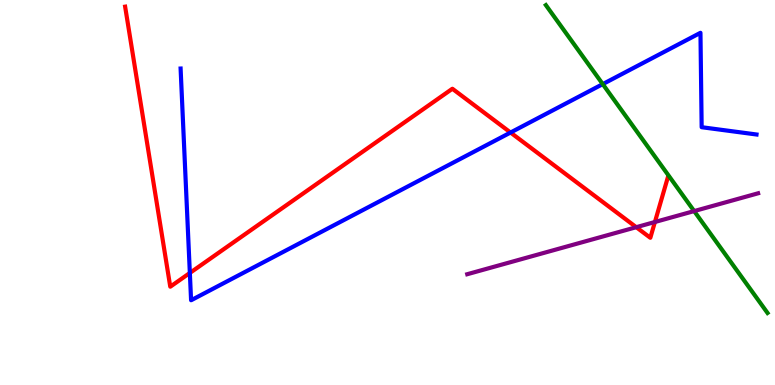[{'lines': ['blue', 'red'], 'intersections': [{'x': 2.45, 'y': 2.91}, {'x': 6.59, 'y': 6.56}]}, {'lines': ['green', 'red'], 'intersections': []}, {'lines': ['purple', 'red'], 'intersections': [{'x': 8.21, 'y': 4.1}, {'x': 8.45, 'y': 4.23}]}, {'lines': ['blue', 'green'], 'intersections': [{'x': 7.78, 'y': 7.82}]}, {'lines': ['blue', 'purple'], 'intersections': []}, {'lines': ['green', 'purple'], 'intersections': [{'x': 8.96, 'y': 4.52}]}]